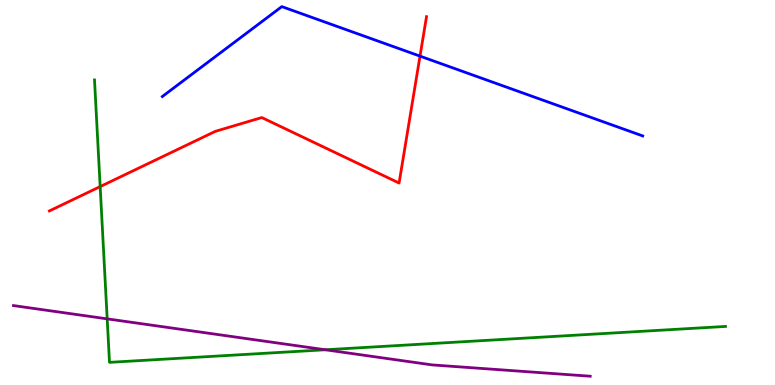[{'lines': ['blue', 'red'], 'intersections': [{'x': 5.42, 'y': 8.54}]}, {'lines': ['green', 'red'], 'intersections': [{'x': 1.29, 'y': 5.15}]}, {'lines': ['purple', 'red'], 'intersections': []}, {'lines': ['blue', 'green'], 'intersections': []}, {'lines': ['blue', 'purple'], 'intersections': []}, {'lines': ['green', 'purple'], 'intersections': [{'x': 1.38, 'y': 1.72}, {'x': 4.2, 'y': 0.915}]}]